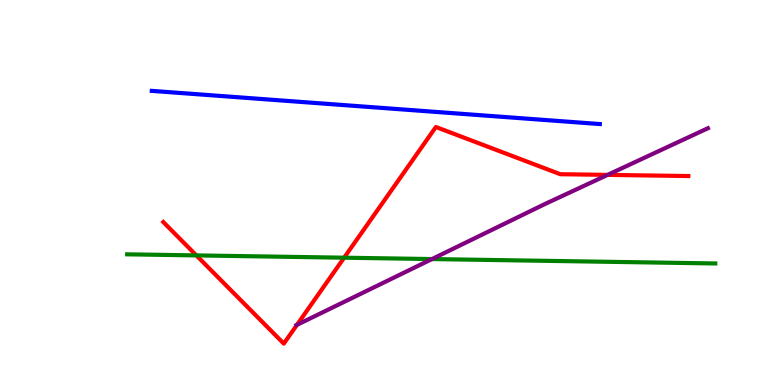[{'lines': ['blue', 'red'], 'intersections': []}, {'lines': ['green', 'red'], 'intersections': [{'x': 2.53, 'y': 3.37}, {'x': 4.44, 'y': 3.31}]}, {'lines': ['purple', 'red'], 'intersections': [{'x': 3.83, 'y': 1.56}, {'x': 7.84, 'y': 5.46}]}, {'lines': ['blue', 'green'], 'intersections': []}, {'lines': ['blue', 'purple'], 'intersections': []}, {'lines': ['green', 'purple'], 'intersections': [{'x': 5.57, 'y': 3.27}]}]